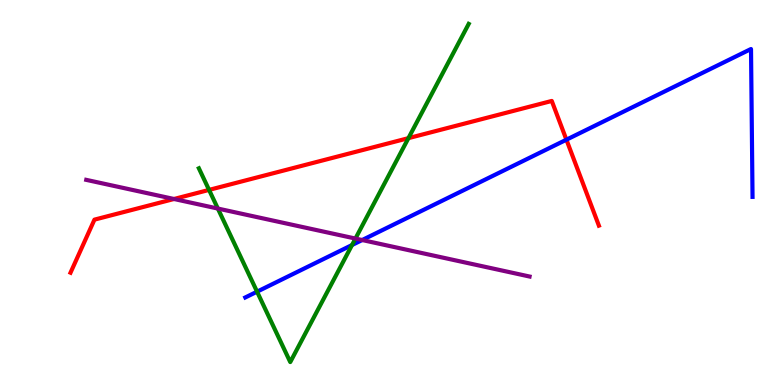[{'lines': ['blue', 'red'], 'intersections': [{'x': 7.31, 'y': 6.37}]}, {'lines': ['green', 'red'], 'intersections': [{'x': 2.7, 'y': 5.07}, {'x': 5.27, 'y': 6.41}]}, {'lines': ['purple', 'red'], 'intersections': [{'x': 2.25, 'y': 4.83}]}, {'lines': ['blue', 'green'], 'intersections': [{'x': 3.32, 'y': 2.42}, {'x': 4.54, 'y': 3.64}]}, {'lines': ['blue', 'purple'], 'intersections': [{'x': 4.67, 'y': 3.77}]}, {'lines': ['green', 'purple'], 'intersections': [{'x': 2.81, 'y': 4.58}, {'x': 4.59, 'y': 3.8}]}]